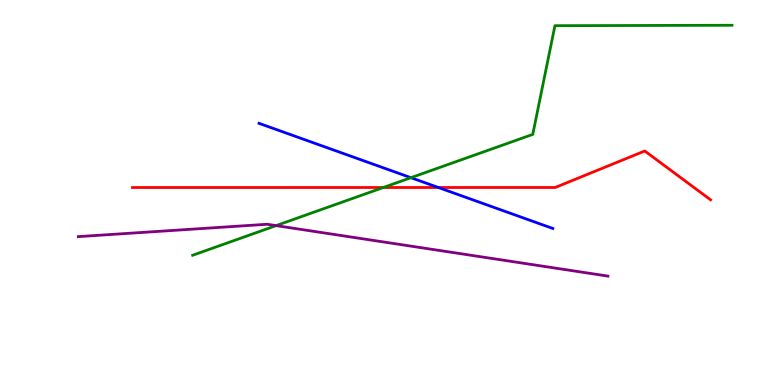[{'lines': ['blue', 'red'], 'intersections': [{'x': 5.66, 'y': 5.13}]}, {'lines': ['green', 'red'], 'intersections': [{'x': 4.95, 'y': 5.13}]}, {'lines': ['purple', 'red'], 'intersections': []}, {'lines': ['blue', 'green'], 'intersections': [{'x': 5.3, 'y': 5.38}]}, {'lines': ['blue', 'purple'], 'intersections': []}, {'lines': ['green', 'purple'], 'intersections': [{'x': 3.56, 'y': 4.14}]}]